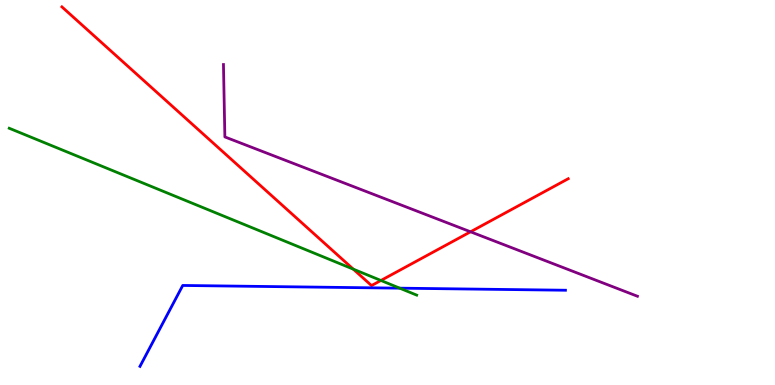[{'lines': ['blue', 'red'], 'intersections': []}, {'lines': ['green', 'red'], 'intersections': [{'x': 4.56, 'y': 3.01}, {'x': 4.92, 'y': 2.71}]}, {'lines': ['purple', 'red'], 'intersections': [{'x': 6.07, 'y': 3.98}]}, {'lines': ['blue', 'green'], 'intersections': [{'x': 5.16, 'y': 2.52}]}, {'lines': ['blue', 'purple'], 'intersections': []}, {'lines': ['green', 'purple'], 'intersections': []}]